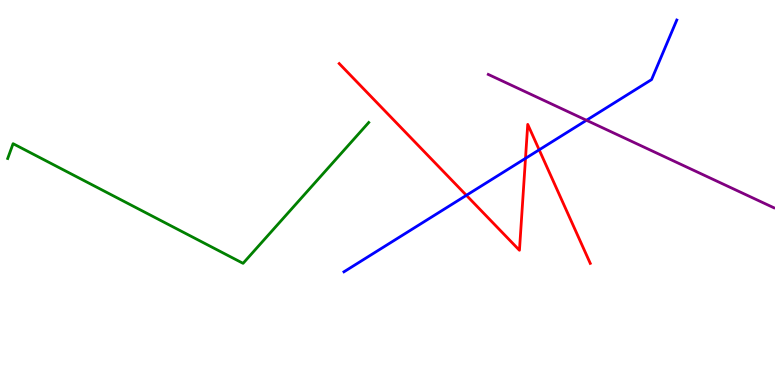[{'lines': ['blue', 'red'], 'intersections': [{'x': 6.02, 'y': 4.93}, {'x': 6.78, 'y': 5.89}, {'x': 6.96, 'y': 6.11}]}, {'lines': ['green', 'red'], 'intersections': []}, {'lines': ['purple', 'red'], 'intersections': []}, {'lines': ['blue', 'green'], 'intersections': []}, {'lines': ['blue', 'purple'], 'intersections': [{'x': 7.57, 'y': 6.88}]}, {'lines': ['green', 'purple'], 'intersections': []}]